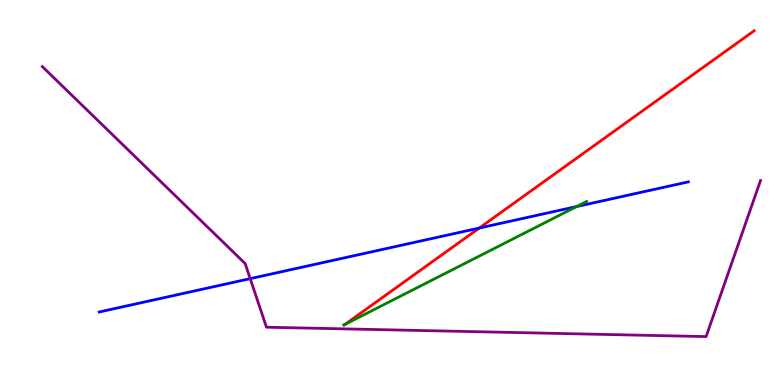[{'lines': ['blue', 'red'], 'intersections': [{'x': 6.18, 'y': 4.08}]}, {'lines': ['green', 'red'], 'intersections': [{'x': 4.45, 'y': 1.58}]}, {'lines': ['purple', 'red'], 'intersections': []}, {'lines': ['blue', 'green'], 'intersections': [{'x': 7.44, 'y': 4.64}]}, {'lines': ['blue', 'purple'], 'intersections': [{'x': 3.23, 'y': 2.76}]}, {'lines': ['green', 'purple'], 'intersections': []}]